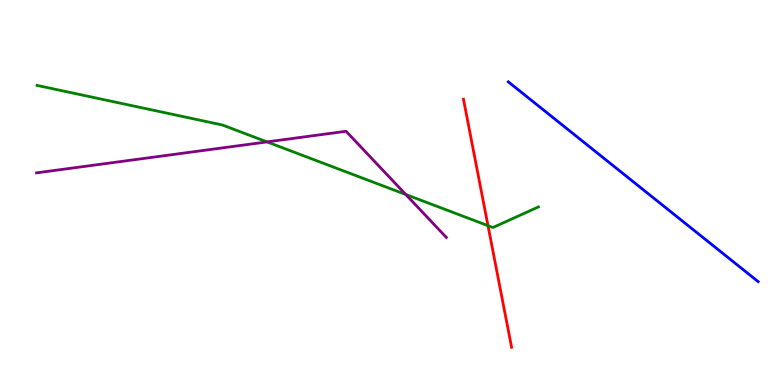[{'lines': ['blue', 'red'], 'intersections': []}, {'lines': ['green', 'red'], 'intersections': [{'x': 6.3, 'y': 4.14}]}, {'lines': ['purple', 'red'], 'intersections': []}, {'lines': ['blue', 'green'], 'intersections': []}, {'lines': ['blue', 'purple'], 'intersections': []}, {'lines': ['green', 'purple'], 'intersections': [{'x': 3.45, 'y': 6.31}, {'x': 5.24, 'y': 4.95}]}]